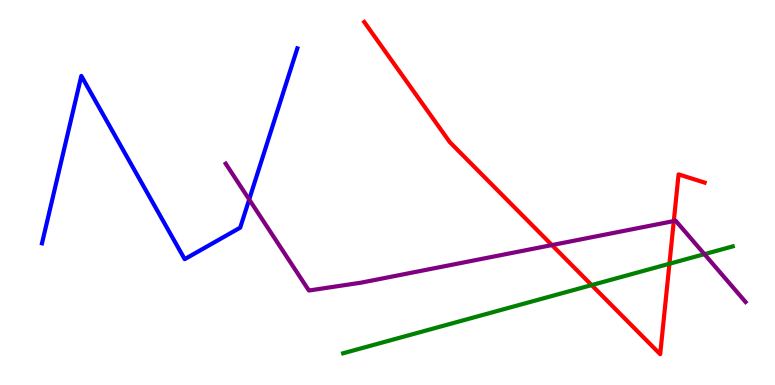[{'lines': ['blue', 'red'], 'intersections': []}, {'lines': ['green', 'red'], 'intersections': [{'x': 7.63, 'y': 2.59}, {'x': 8.64, 'y': 3.15}]}, {'lines': ['purple', 'red'], 'intersections': [{'x': 7.12, 'y': 3.63}, {'x': 8.69, 'y': 4.26}]}, {'lines': ['blue', 'green'], 'intersections': []}, {'lines': ['blue', 'purple'], 'intersections': [{'x': 3.22, 'y': 4.82}]}, {'lines': ['green', 'purple'], 'intersections': [{'x': 9.09, 'y': 3.4}]}]